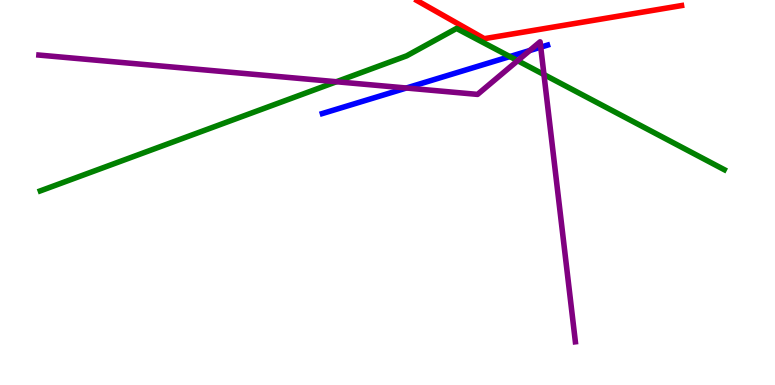[{'lines': ['blue', 'red'], 'intersections': []}, {'lines': ['green', 'red'], 'intersections': []}, {'lines': ['purple', 'red'], 'intersections': []}, {'lines': ['blue', 'green'], 'intersections': [{'x': 6.58, 'y': 8.53}]}, {'lines': ['blue', 'purple'], 'intersections': [{'x': 5.24, 'y': 7.71}, {'x': 6.84, 'y': 8.69}, {'x': 6.98, 'y': 8.77}]}, {'lines': ['green', 'purple'], 'intersections': [{'x': 4.34, 'y': 7.88}, {'x': 6.68, 'y': 8.42}, {'x': 7.02, 'y': 8.06}]}]